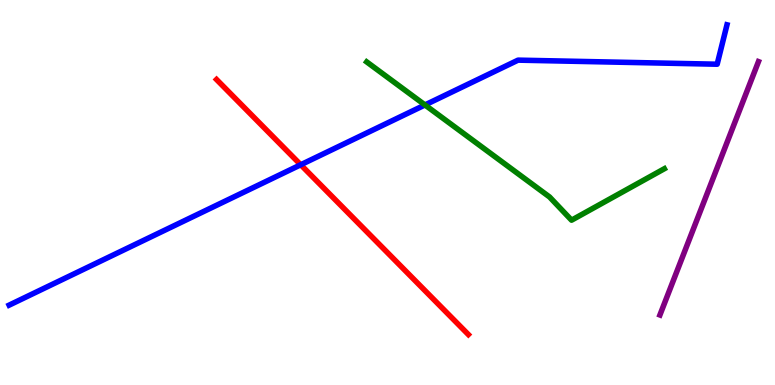[{'lines': ['blue', 'red'], 'intersections': [{'x': 3.88, 'y': 5.72}]}, {'lines': ['green', 'red'], 'intersections': []}, {'lines': ['purple', 'red'], 'intersections': []}, {'lines': ['blue', 'green'], 'intersections': [{'x': 5.48, 'y': 7.27}]}, {'lines': ['blue', 'purple'], 'intersections': []}, {'lines': ['green', 'purple'], 'intersections': []}]